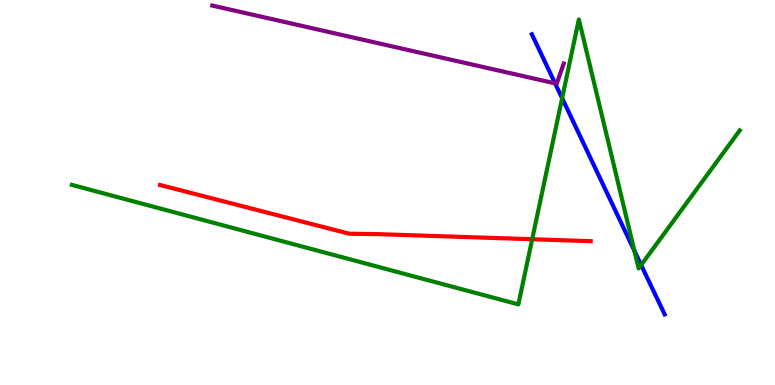[{'lines': ['blue', 'red'], 'intersections': []}, {'lines': ['green', 'red'], 'intersections': [{'x': 6.87, 'y': 3.79}]}, {'lines': ['purple', 'red'], 'intersections': []}, {'lines': ['blue', 'green'], 'intersections': [{'x': 7.25, 'y': 7.45}, {'x': 8.19, 'y': 3.49}, {'x': 8.27, 'y': 3.12}]}, {'lines': ['blue', 'purple'], 'intersections': [{'x': 7.16, 'y': 7.84}]}, {'lines': ['green', 'purple'], 'intersections': []}]